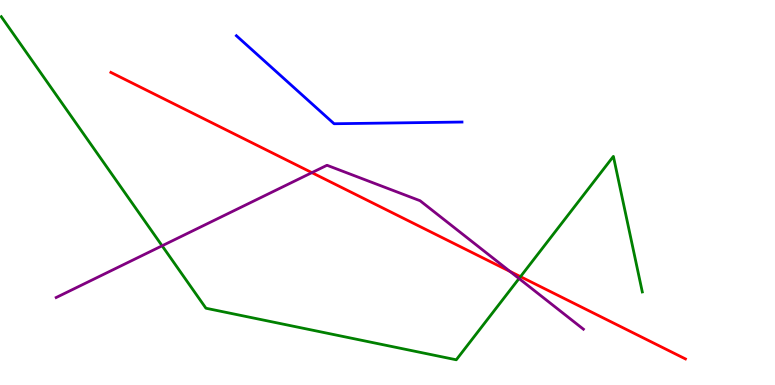[{'lines': ['blue', 'red'], 'intersections': []}, {'lines': ['green', 'red'], 'intersections': [{'x': 6.72, 'y': 2.81}]}, {'lines': ['purple', 'red'], 'intersections': [{'x': 4.02, 'y': 5.52}, {'x': 6.58, 'y': 2.95}]}, {'lines': ['blue', 'green'], 'intersections': []}, {'lines': ['blue', 'purple'], 'intersections': []}, {'lines': ['green', 'purple'], 'intersections': [{'x': 2.09, 'y': 3.62}, {'x': 6.7, 'y': 2.76}]}]